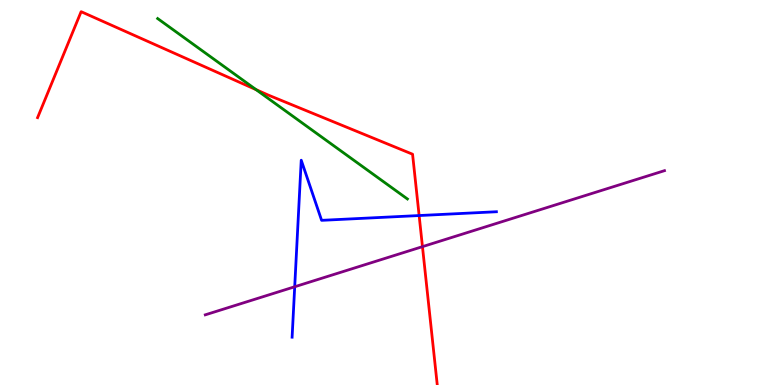[{'lines': ['blue', 'red'], 'intersections': [{'x': 5.41, 'y': 4.4}]}, {'lines': ['green', 'red'], 'intersections': [{'x': 3.3, 'y': 7.67}]}, {'lines': ['purple', 'red'], 'intersections': [{'x': 5.45, 'y': 3.59}]}, {'lines': ['blue', 'green'], 'intersections': []}, {'lines': ['blue', 'purple'], 'intersections': [{'x': 3.8, 'y': 2.55}]}, {'lines': ['green', 'purple'], 'intersections': []}]